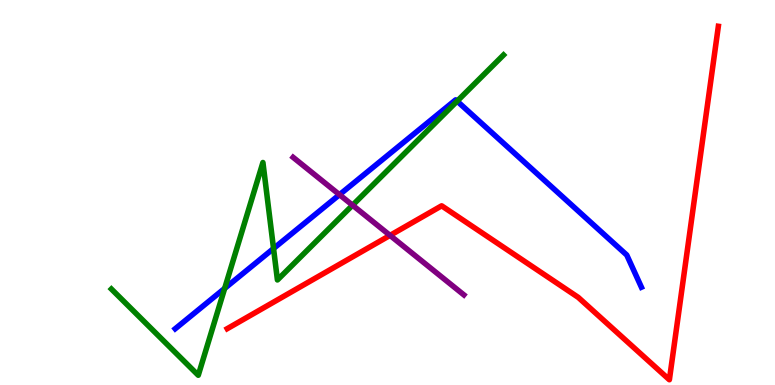[{'lines': ['blue', 'red'], 'intersections': []}, {'lines': ['green', 'red'], 'intersections': []}, {'lines': ['purple', 'red'], 'intersections': [{'x': 5.03, 'y': 3.89}]}, {'lines': ['blue', 'green'], 'intersections': [{'x': 2.9, 'y': 2.51}, {'x': 3.53, 'y': 3.55}, {'x': 5.9, 'y': 7.37}]}, {'lines': ['blue', 'purple'], 'intersections': [{'x': 4.38, 'y': 4.94}]}, {'lines': ['green', 'purple'], 'intersections': [{'x': 4.55, 'y': 4.67}]}]